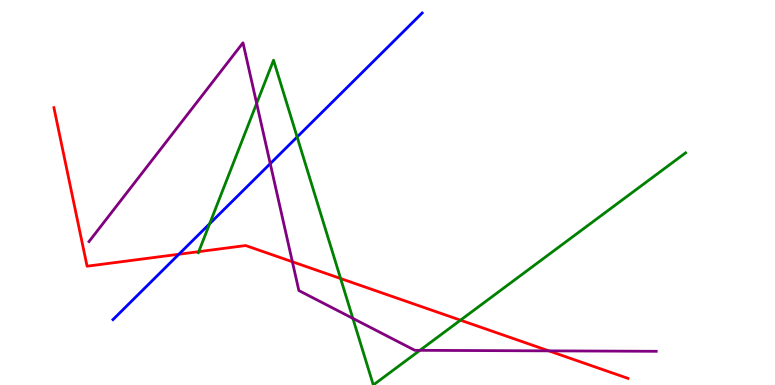[{'lines': ['blue', 'red'], 'intersections': [{'x': 2.31, 'y': 3.4}]}, {'lines': ['green', 'red'], 'intersections': [{'x': 2.56, 'y': 3.46}, {'x': 4.39, 'y': 2.77}, {'x': 5.94, 'y': 1.68}]}, {'lines': ['purple', 'red'], 'intersections': [{'x': 3.77, 'y': 3.2}, {'x': 7.08, 'y': 0.887}]}, {'lines': ['blue', 'green'], 'intersections': [{'x': 2.71, 'y': 4.19}, {'x': 3.83, 'y': 6.44}]}, {'lines': ['blue', 'purple'], 'intersections': [{'x': 3.49, 'y': 5.75}]}, {'lines': ['green', 'purple'], 'intersections': [{'x': 3.31, 'y': 7.31}, {'x': 4.55, 'y': 1.73}, {'x': 5.42, 'y': 0.901}]}]